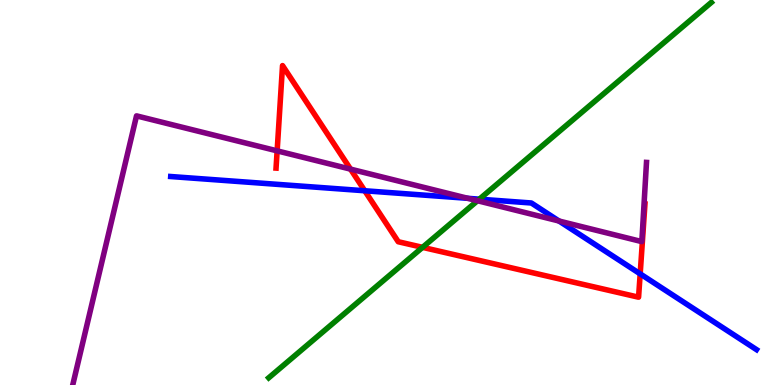[{'lines': ['blue', 'red'], 'intersections': [{'x': 4.71, 'y': 5.05}, {'x': 8.26, 'y': 2.89}]}, {'lines': ['green', 'red'], 'intersections': [{'x': 5.45, 'y': 3.58}]}, {'lines': ['purple', 'red'], 'intersections': [{'x': 3.58, 'y': 6.08}, {'x': 4.52, 'y': 5.61}]}, {'lines': ['blue', 'green'], 'intersections': [{'x': 6.19, 'y': 4.83}]}, {'lines': ['blue', 'purple'], 'intersections': [{'x': 6.04, 'y': 4.85}, {'x': 7.21, 'y': 4.26}]}, {'lines': ['green', 'purple'], 'intersections': [{'x': 6.16, 'y': 4.79}]}]